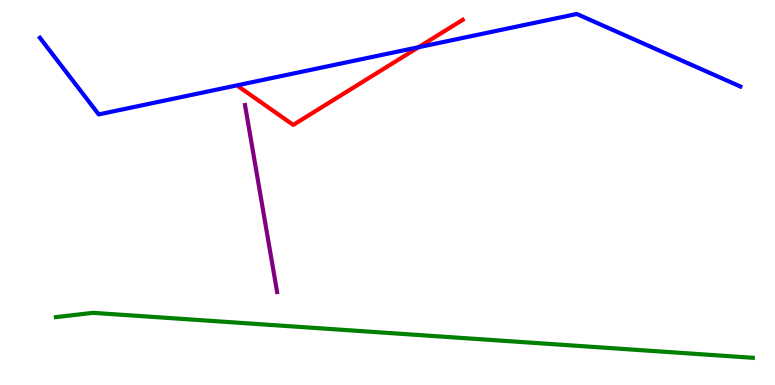[{'lines': ['blue', 'red'], 'intersections': [{'x': 5.4, 'y': 8.77}]}, {'lines': ['green', 'red'], 'intersections': []}, {'lines': ['purple', 'red'], 'intersections': []}, {'lines': ['blue', 'green'], 'intersections': []}, {'lines': ['blue', 'purple'], 'intersections': []}, {'lines': ['green', 'purple'], 'intersections': []}]